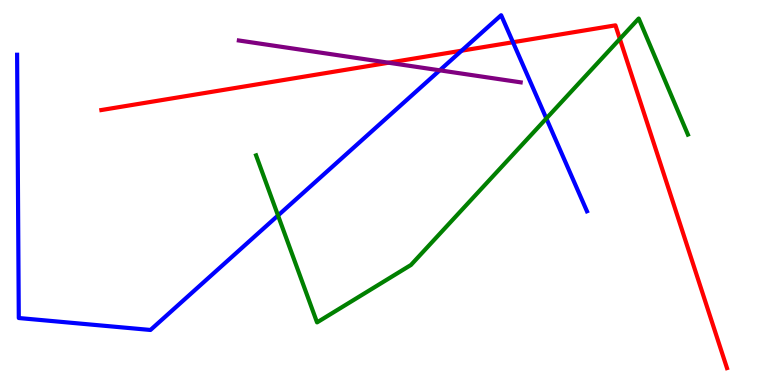[{'lines': ['blue', 'red'], 'intersections': [{'x': 5.96, 'y': 8.68}, {'x': 6.62, 'y': 8.9}]}, {'lines': ['green', 'red'], 'intersections': [{'x': 8.0, 'y': 8.99}]}, {'lines': ['purple', 'red'], 'intersections': [{'x': 5.01, 'y': 8.37}]}, {'lines': ['blue', 'green'], 'intersections': [{'x': 3.59, 'y': 4.4}, {'x': 7.05, 'y': 6.92}]}, {'lines': ['blue', 'purple'], 'intersections': [{'x': 5.67, 'y': 8.17}]}, {'lines': ['green', 'purple'], 'intersections': []}]